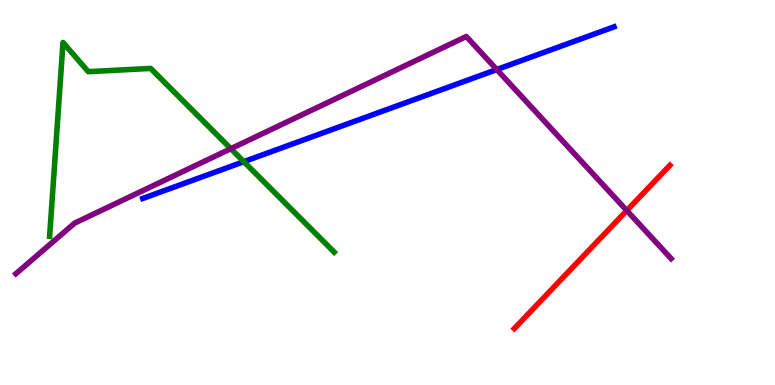[{'lines': ['blue', 'red'], 'intersections': []}, {'lines': ['green', 'red'], 'intersections': []}, {'lines': ['purple', 'red'], 'intersections': [{'x': 8.09, 'y': 4.53}]}, {'lines': ['blue', 'green'], 'intersections': [{'x': 3.15, 'y': 5.8}]}, {'lines': ['blue', 'purple'], 'intersections': [{'x': 6.41, 'y': 8.19}]}, {'lines': ['green', 'purple'], 'intersections': [{'x': 2.98, 'y': 6.14}]}]